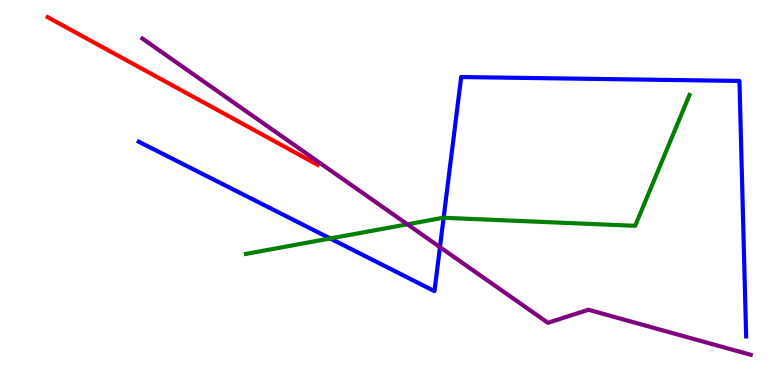[{'lines': ['blue', 'red'], 'intersections': []}, {'lines': ['green', 'red'], 'intersections': []}, {'lines': ['purple', 'red'], 'intersections': []}, {'lines': ['blue', 'green'], 'intersections': [{'x': 4.26, 'y': 3.81}, {'x': 5.72, 'y': 4.34}]}, {'lines': ['blue', 'purple'], 'intersections': [{'x': 5.68, 'y': 3.58}]}, {'lines': ['green', 'purple'], 'intersections': [{'x': 5.26, 'y': 4.17}]}]